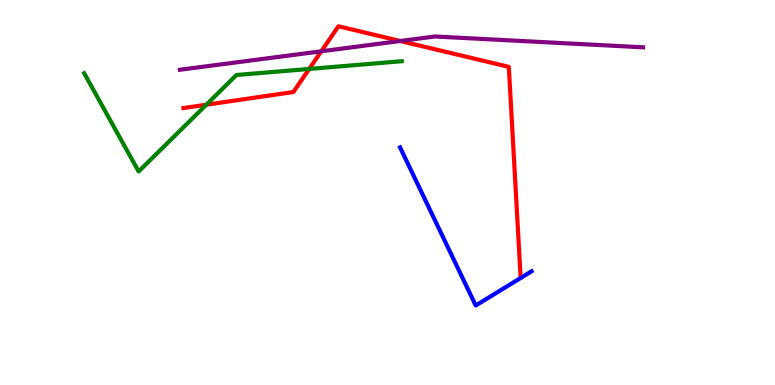[{'lines': ['blue', 'red'], 'intersections': []}, {'lines': ['green', 'red'], 'intersections': [{'x': 2.66, 'y': 7.28}, {'x': 3.99, 'y': 8.21}]}, {'lines': ['purple', 'red'], 'intersections': [{'x': 4.15, 'y': 8.67}, {'x': 5.16, 'y': 8.94}]}, {'lines': ['blue', 'green'], 'intersections': []}, {'lines': ['blue', 'purple'], 'intersections': []}, {'lines': ['green', 'purple'], 'intersections': []}]